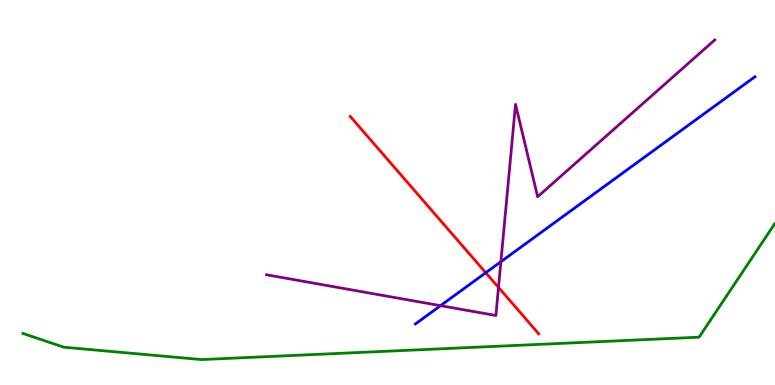[{'lines': ['blue', 'red'], 'intersections': [{'x': 6.27, 'y': 2.92}]}, {'lines': ['green', 'red'], 'intersections': []}, {'lines': ['purple', 'red'], 'intersections': [{'x': 6.43, 'y': 2.53}]}, {'lines': ['blue', 'green'], 'intersections': []}, {'lines': ['blue', 'purple'], 'intersections': [{'x': 5.68, 'y': 2.06}, {'x': 6.46, 'y': 3.2}]}, {'lines': ['green', 'purple'], 'intersections': []}]